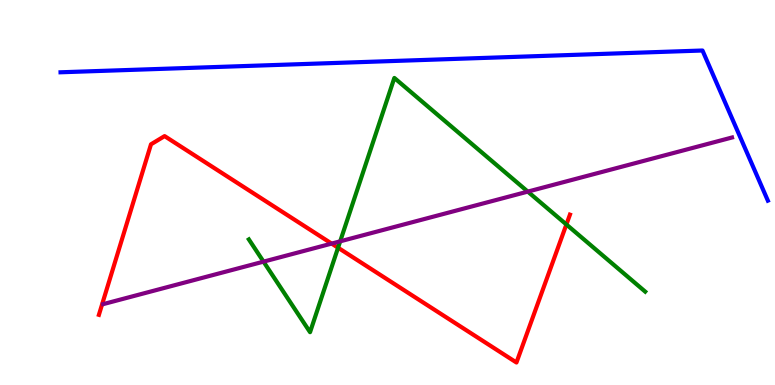[{'lines': ['blue', 'red'], 'intersections': []}, {'lines': ['green', 'red'], 'intersections': [{'x': 4.36, 'y': 3.57}, {'x': 7.31, 'y': 4.17}]}, {'lines': ['purple', 'red'], 'intersections': [{'x': 4.28, 'y': 3.67}]}, {'lines': ['blue', 'green'], 'intersections': []}, {'lines': ['blue', 'purple'], 'intersections': []}, {'lines': ['green', 'purple'], 'intersections': [{'x': 3.4, 'y': 3.2}, {'x': 4.39, 'y': 3.73}, {'x': 6.81, 'y': 5.02}]}]